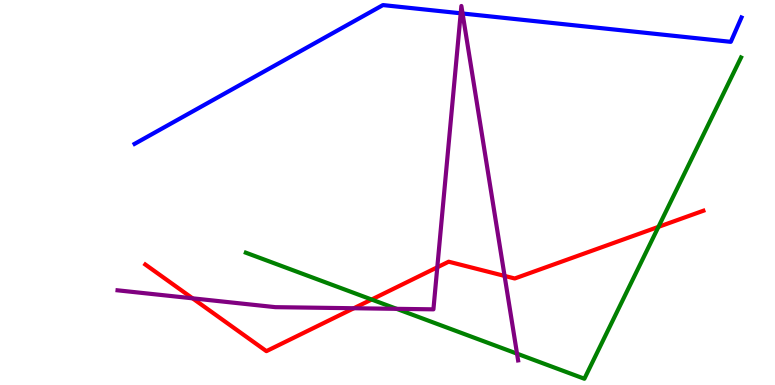[{'lines': ['blue', 'red'], 'intersections': []}, {'lines': ['green', 'red'], 'intersections': [{'x': 4.8, 'y': 2.22}, {'x': 8.5, 'y': 4.11}]}, {'lines': ['purple', 'red'], 'intersections': [{'x': 2.48, 'y': 2.25}, {'x': 4.57, 'y': 1.99}, {'x': 5.64, 'y': 3.06}, {'x': 6.51, 'y': 2.83}]}, {'lines': ['blue', 'green'], 'intersections': []}, {'lines': ['blue', 'purple'], 'intersections': [{'x': 5.94, 'y': 9.65}, {'x': 5.97, 'y': 9.65}]}, {'lines': ['green', 'purple'], 'intersections': [{'x': 5.12, 'y': 1.98}, {'x': 6.67, 'y': 0.814}]}]